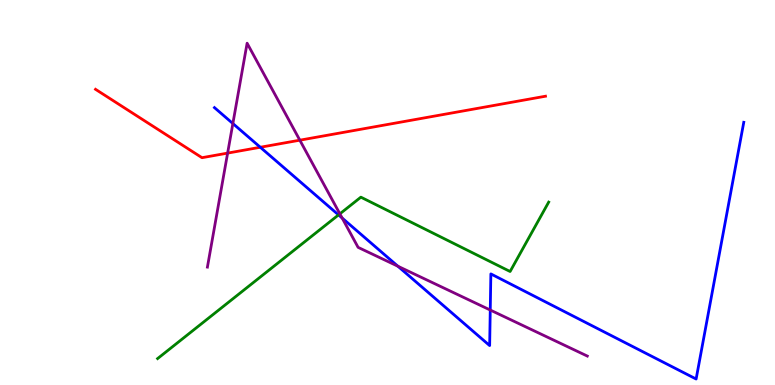[{'lines': ['blue', 'red'], 'intersections': [{'x': 3.36, 'y': 6.18}]}, {'lines': ['green', 'red'], 'intersections': []}, {'lines': ['purple', 'red'], 'intersections': [{'x': 2.94, 'y': 6.02}, {'x': 3.87, 'y': 6.36}]}, {'lines': ['blue', 'green'], 'intersections': [{'x': 4.37, 'y': 4.42}]}, {'lines': ['blue', 'purple'], 'intersections': [{'x': 3.0, 'y': 6.79}, {'x': 4.41, 'y': 4.34}, {'x': 5.13, 'y': 3.08}, {'x': 6.33, 'y': 1.95}]}, {'lines': ['green', 'purple'], 'intersections': [{'x': 4.39, 'y': 4.45}]}]